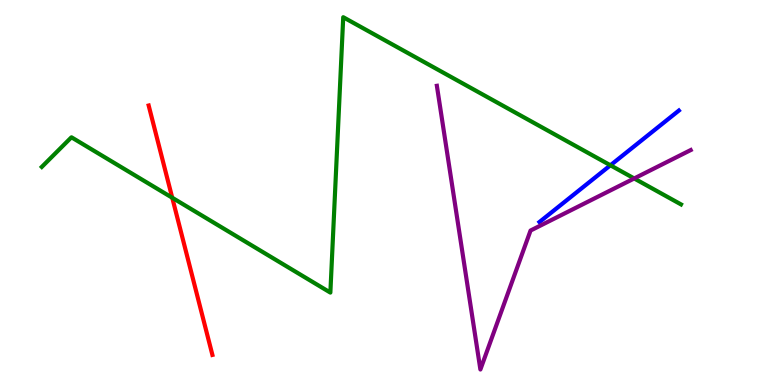[{'lines': ['blue', 'red'], 'intersections': []}, {'lines': ['green', 'red'], 'intersections': [{'x': 2.22, 'y': 4.86}]}, {'lines': ['purple', 'red'], 'intersections': []}, {'lines': ['blue', 'green'], 'intersections': [{'x': 7.88, 'y': 5.71}]}, {'lines': ['blue', 'purple'], 'intersections': []}, {'lines': ['green', 'purple'], 'intersections': [{'x': 8.18, 'y': 5.36}]}]